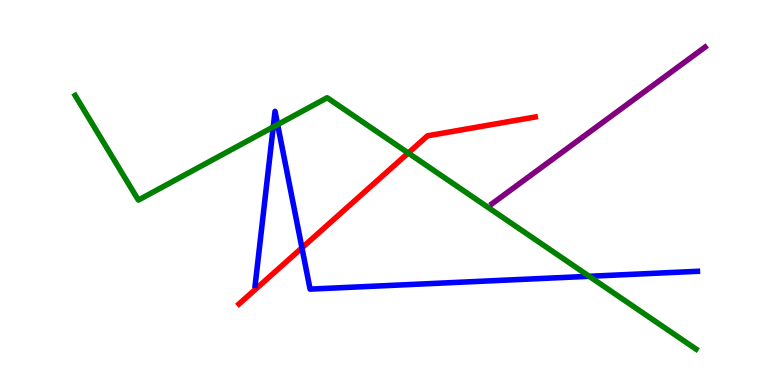[{'lines': ['blue', 'red'], 'intersections': [{'x': 3.9, 'y': 3.56}]}, {'lines': ['green', 'red'], 'intersections': [{'x': 5.27, 'y': 6.03}]}, {'lines': ['purple', 'red'], 'intersections': []}, {'lines': ['blue', 'green'], 'intersections': [{'x': 3.53, 'y': 6.7}, {'x': 3.58, 'y': 6.76}, {'x': 7.6, 'y': 2.82}]}, {'lines': ['blue', 'purple'], 'intersections': []}, {'lines': ['green', 'purple'], 'intersections': []}]